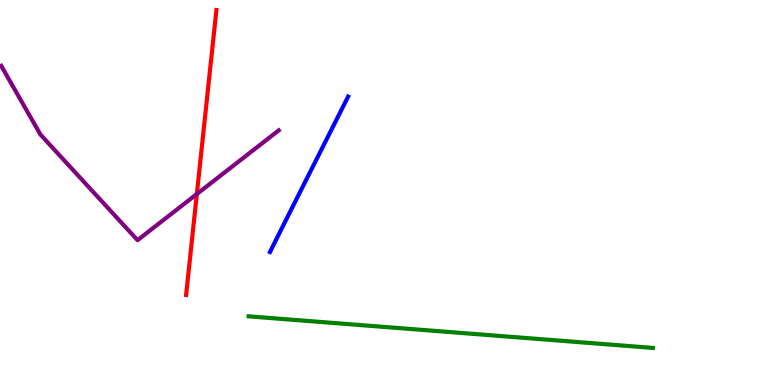[{'lines': ['blue', 'red'], 'intersections': []}, {'lines': ['green', 'red'], 'intersections': []}, {'lines': ['purple', 'red'], 'intersections': [{'x': 2.54, 'y': 4.96}]}, {'lines': ['blue', 'green'], 'intersections': []}, {'lines': ['blue', 'purple'], 'intersections': []}, {'lines': ['green', 'purple'], 'intersections': []}]